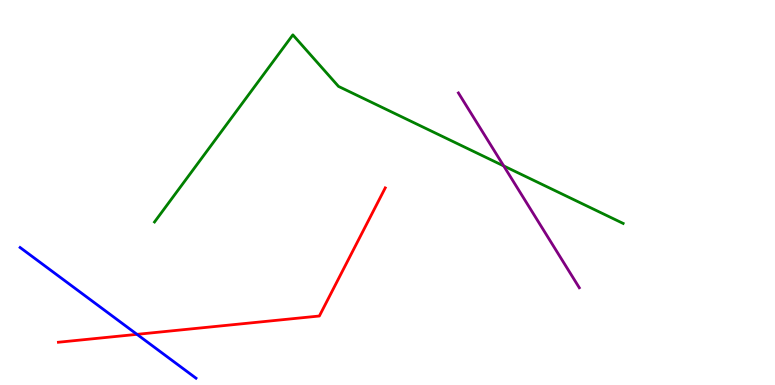[{'lines': ['blue', 'red'], 'intersections': [{'x': 1.77, 'y': 1.32}]}, {'lines': ['green', 'red'], 'intersections': []}, {'lines': ['purple', 'red'], 'intersections': []}, {'lines': ['blue', 'green'], 'intersections': []}, {'lines': ['blue', 'purple'], 'intersections': []}, {'lines': ['green', 'purple'], 'intersections': [{'x': 6.5, 'y': 5.69}]}]